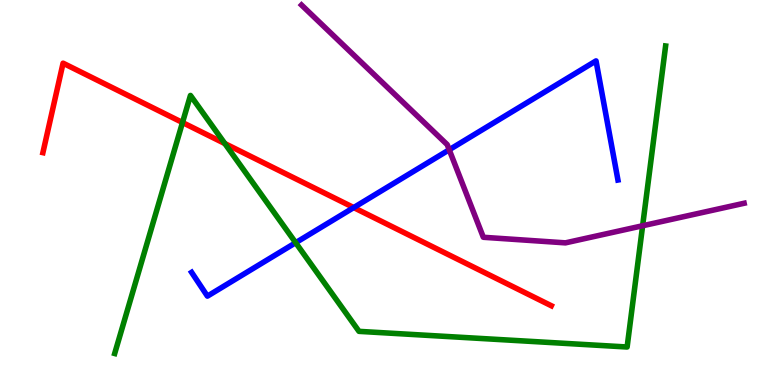[{'lines': ['blue', 'red'], 'intersections': [{'x': 4.56, 'y': 4.61}]}, {'lines': ['green', 'red'], 'intersections': [{'x': 2.35, 'y': 6.82}, {'x': 2.9, 'y': 6.27}]}, {'lines': ['purple', 'red'], 'intersections': []}, {'lines': ['blue', 'green'], 'intersections': [{'x': 3.82, 'y': 3.7}]}, {'lines': ['blue', 'purple'], 'intersections': [{'x': 5.8, 'y': 6.11}]}, {'lines': ['green', 'purple'], 'intersections': [{'x': 8.29, 'y': 4.14}]}]